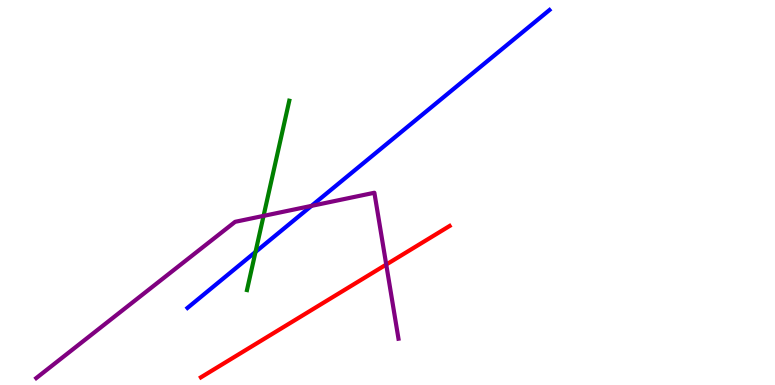[{'lines': ['blue', 'red'], 'intersections': []}, {'lines': ['green', 'red'], 'intersections': []}, {'lines': ['purple', 'red'], 'intersections': [{'x': 4.98, 'y': 3.13}]}, {'lines': ['blue', 'green'], 'intersections': [{'x': 3.3, 'y': 3.46}]}, {'lines': ['blue', 'purple'], 'intersections': [{'x': 4.02, 'y': 4.65}]}, {'lines': ['green', 'purple'], 'intersections': [{'x': 3.4, 'y': 4.39}]}]